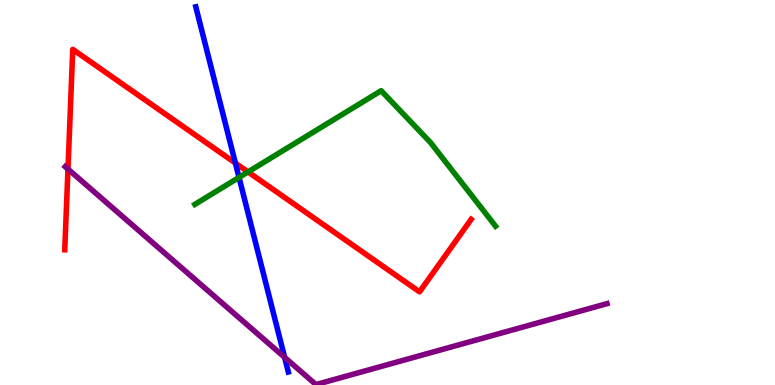[{'lines': ['blue', 'red'], 'intersections': [{'x': 3.04, 'y': 5.76}]}, {'lines': ['green', 'red'], 'intersections': [{'x': 3.2, 'y': 5.53}]}, {'lines': ['purple', 'red'], 'intersections': [{'x': 0.877, 'y': 5.61}]}, {'lines': ['blue', 'green'], 'intersections': [{'x': 3.08, 'y': 5.39}]}, {'lines': ['blue', 'purple'], 'intersections': [{'x': 3.67, 'y': 0.718}]}, {'lines': ['green', 'purple'], 'intersections': []}]